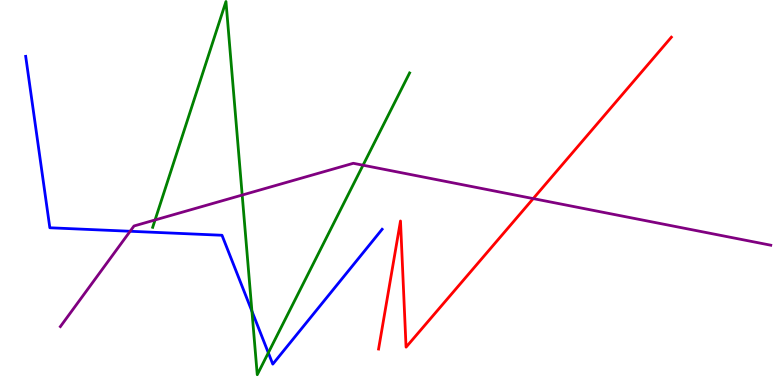[{'lines': ['blue', 'red'], 'intersections': []}, {'lines': ['green', 'red'], 'intersections': []}, {'lines': ['purple', 'red'], 'intersections': [{'x': 6.88, 'y': 4.84}]}, {'lines': ['blue', 'green'], 'intersections': [{'x': 3.25, 'y': 1.92}, {'x': 3.46, 'y': 0.837}]}, {'lines': ['blue', 'purple'], 'intersections': [{'x': 1.68, 'y': 3.99}]}, {'lines': ['green', 'purple'], 'intersections': [{'x': 2.0, 'y': 4.29}, {'x': 3.13, 'y': 4.93}, {'x': 4.68, 'y': 5.71}]}]